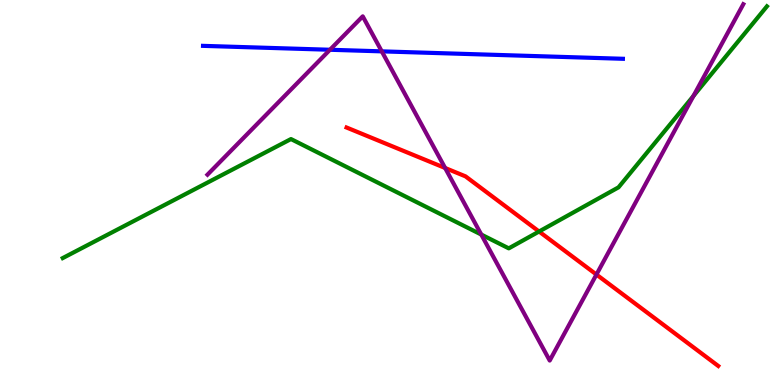[{'lines': ['blue', 'red'], 'intersections': []}, {'lines': ['green', 'red'], 'intersections': [{'x': 6.96, 'y': 3.99}]}, {'lines': ['purple', 'red'], 'intersections': [{'x': 5.74, 'y': 5.64}, {'x': 7.7, 'y': 2.87}]}, {'lines': ['blue', 'green'], 'intersections': []}, {'lines': ['blue', 'purple'], 'intersections': [{'x': 4.26, 'y': 8.71}, {'x': 4.93, 'y': 8.67}]}, {'lines': ['green', 'purple'], 'intersections': [{'x': 6.21, 'y': 3.91}, {'x': 8.95, 'y': 7.51}]}]